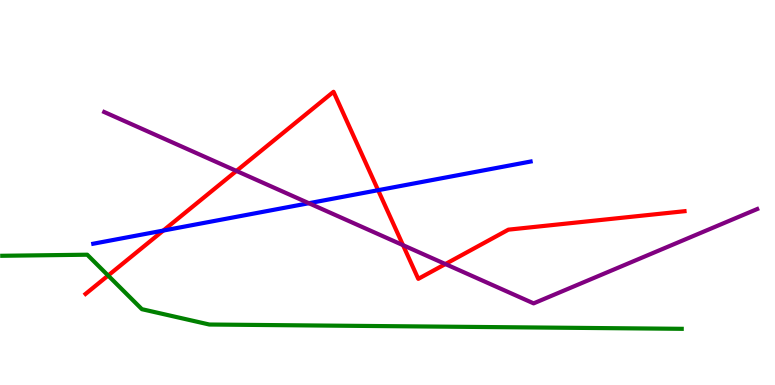[{'lines': ['blue', 'red'], 'intersections': [{'x': 2.11, 'y': 4.01}, {'x': 4.88, 'y': 5.06}]}, {'lines': ['green', 'red'], 'intersections': [{'x': 1.4, 'y': 2.84}]}, {'lines': ['purple', 'red'], 'intersections': [{'x': 3.05, 'y': 5.56}, {'x': 5.2, 'y': 3.63}, {'x': 5.75, 'y': 3.14}]}, {'lines': ['blue', 'green'], 'intersections': []}, {'lines': ['blue', 'purple'], 'intersections': [{'x': 3.99, 'y': 4.72}]}, {'lines': ['green', 'purple'], 'intersections': []}]